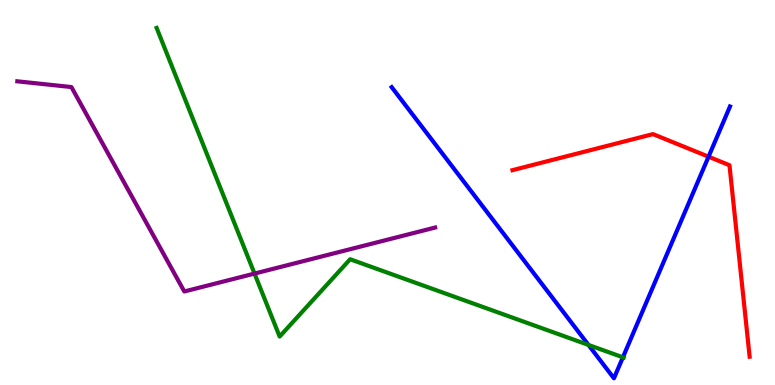[{'lines': ['blue', 'red'], 'intersections': [{'x': 9.14, 'y': 5.93}]}, {'lines': ['green', 'red'], 'intersections': []}, {'lines': ['purple', 'red'], 'intersections': []}, {'lines': ['blue', 'green'], 'intersections': [{'x': 7.59, 'y': 1.04}, {'x': 8.04, 'y': 0.719}]}, {'lines': ['blue', 'purple'], 'intersections': []}, {'lines': ['green', 'purple'], 'intersections': [{'x': 3.28, 'y': 2.89}]}]